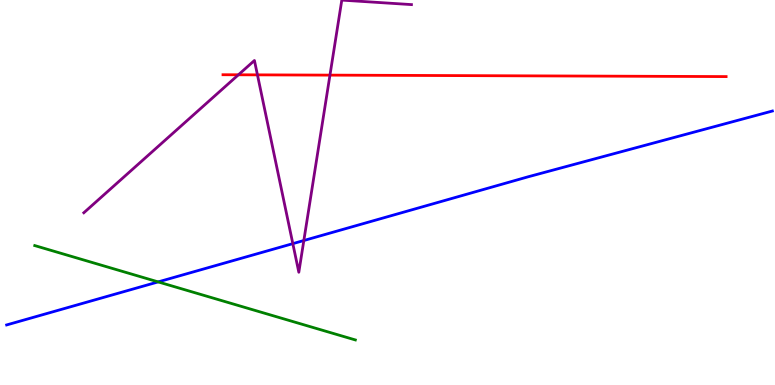[{'lines': ['blue', 'red'], 'intersections': []}, {'lines': ['green', 'red'], 'intersections': []}, {'lines': ['purple', 'red'], 'intersections': [{'x': 3.08, 'y': 8.06}, {'x': 3.32, 'y': 8.06}, {'x': 4.26, 'y': 8.05}]}, {'lines': ['blue', 'green'], 'intersections': [{'x': 2.04, 'y': 2.68}]}, {'lines': ['blue', 'purple'], 'intersections': [{'x': 3.78, 'y': 3.67}, {'x': 3.92, 'y': 3.75}]}, {'lines': ['green', 'purple'], 'intersections': []}]